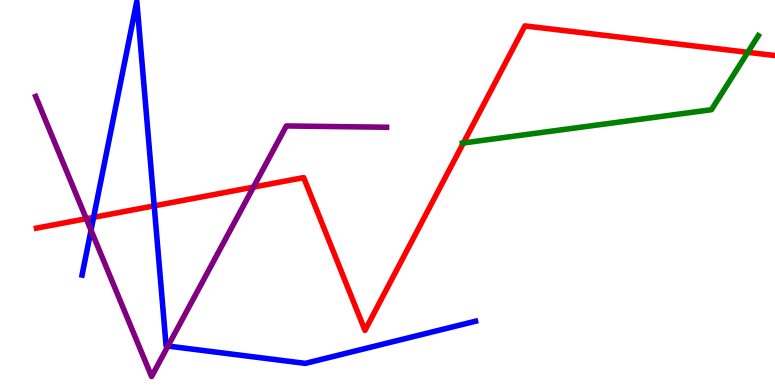[{'lines': ['blue', 'red'], 'intersections': [{'x': 1.21, 'y': 4.35}, {'x': 1.99, 'y': 4.65}]}, {'lines': ['green', 'red'], 'intersections': [{'x': 5.98, 'y': 6.29}, {'x': 9.65, 'y': 8.64}]}, {'lines': ['purple', 'red'], 'intersections': [{'x': 1.11, 'y': 4.32}, {'x': 3.27, 'y': 5.14}]}, {'lines': ['blue', 'green'], 'intersections': []}, {'lines': ['blue', 'purple'], 'intersections': [{'x': 1.17, 'y': 4.02}, {'x': 2.17, 'y': 1.01}]}, {'lines': ['green', 'purple'], 'intersections': []}]